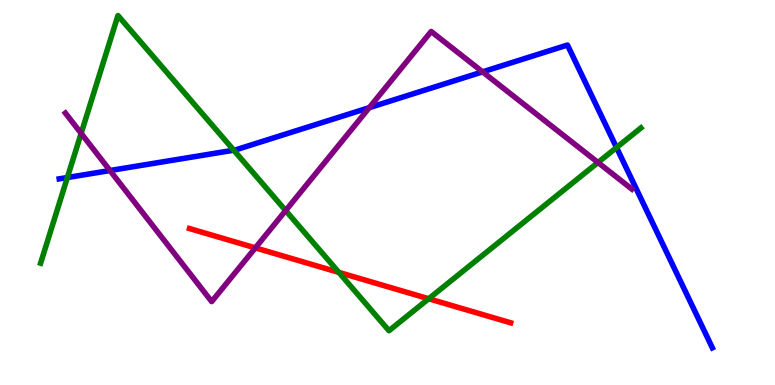[{'lines': ['blue', 'red'], 'intersections': []}, {'lines': ['green', 'red'], 'intersections': [{'x': 4.37, 'y': 2.93}, {'x': 5.53, 'y': 2.24}]}, {'lines': ['purple', 'red'], 'intersections': [{'x': 3.29, 'y': 3.56}]}, {'lines': ['blue', 'green'], 'intersections': [{'x': 0.869, 'y': 5.39}, {'x': 3.02, 'y': 6.1}, {'x': 7.96, 'y': 6.17}]}, {'lines': ['blue', 'purple'], 'intersections': [{'x': 1.42, 'y': 5.57}, {'x': 4.76, 'y': 7.2}, {'x': 6.23, 'y': 8.13}]}, {'lines': ['green', 'purple'], 'intersections': [{'x': 1.05, 'y': 6.54}, {'x': 3.69, 'y': 4.53}, {'x': 7.72, 'y': 5.78}]}]